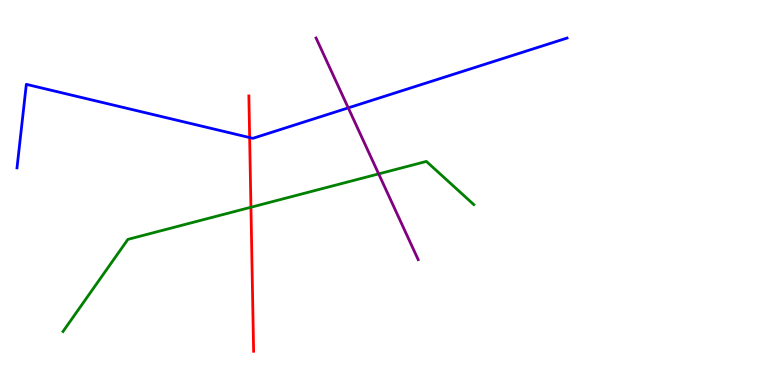[{'lines': ['blue', 'red'], 'intersections': [{'x': 3.22, 'y': 6.43}]}, {'lines': ['green', 'red'], 'intersections': [{'x': 3.24, 'y': 4.62}]}, {'lines': ['purple', 'red'], 'intersections': []}, {'lines': ['blue', 'green'], 'intersections': []}, {'lines': ['blue', 'purple'], 'intersections': [{'x': 4.49, 'y': 7.2}]}, {'lines': ['green', 'purple'], 'intersections': [{'x': 4.89, 'y': 5.48}]}]